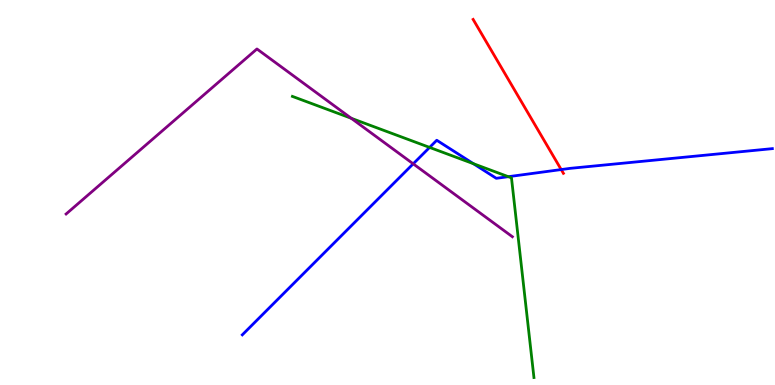[{'lines': ['blue', 'red'], 'intersections': [{'x': 7.24, 'y': 5.6}]}, {'lines': ['green', 'red'], 'intersections': []}, {'lines': ['purple', 'red'], 'intersections': []}, {'lines': ['blue', 'green'], 'intersections': [{'x': 5.54, 'y': 6.17}, {'x': 6.11, 'y': 5.75}, {'x': 6.56, 'y': 5.41}]}, {'lines': ['blue', 'purple'], 'intersections': [{'x': 5.33, 'y': 5.74}]}, {'lines': ['green', 'purple'], 'intersections': [{'x': 4.53, 'y': 6.93}]}]